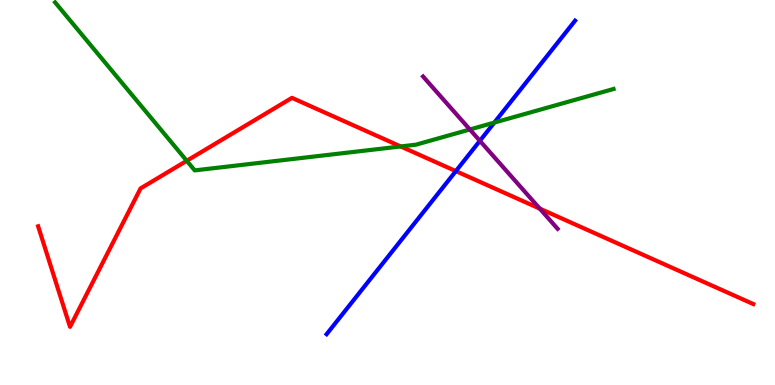[{'lines': ['blue', 'red'], 'intersections': [{'x': 5.88, 'y': 5.56}]}, {'lines': ['green', 'red'], 'intersections': [{'x': 2.41, 'y': 5.82}, {'x': 5.17, 'y': 6.2}]}, {'lines': ['purple', 'red'], 'intersections': [{'x': 6.96, 'y': 4.58}]}, {'lines': ['blue', 'green'], 'intersections': [{'x': 6.38, 'y': 6.82}]}, {'lines': ['blue', 'purple'], 'intersections': [{'x': 6.19, 'y': 6.34}]}, {'lines': ['green', 'purple'], 'intersections': [{'x': 6.06, 'y': 6.64}]}]